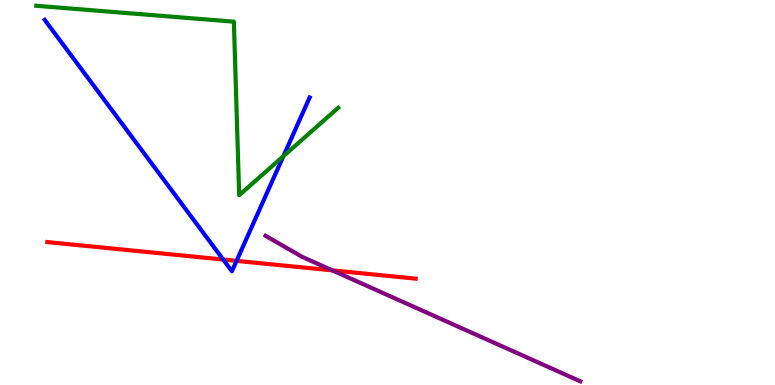[{'lines': ['blue', 'red'], 'intersections': [{'x': 2.88, 'y': 3.26}, {'x': 3.05, 'y': 3.22}]}, {'lines': ['green', 'red'], 'intersections': []}, {'lines': ['purple', 'red'], 'intersections': [{'x': 4.29, 'y': 2.98}]}, {'lines': ['blue', 'green'], 'intersections': [{'x': 3.66, 'y': 5.94}]}, {'lines': ['blue', 'purple'], 'intersections': []}, {'lines': ['green', 'purple'], 'intersections': []}]